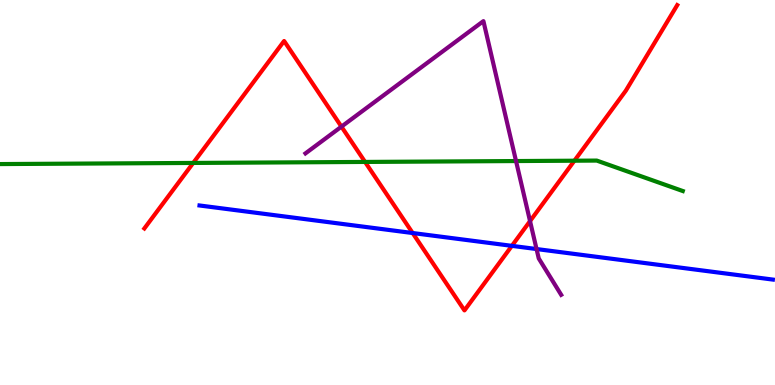[{'lines': ['blue', 'red'], 'intersections': [{'x': 5.32, 'y': 3.95}, {'x': 6.6, 'y': 3.61}]}, {'lines': ['green', 'red'], 'intersections': [{'x': 2.49, 'y': 5.77}, {'x': 4.71, 'y': 5.79}, {'x': 7.41, 'y': 5.83}]}, {'lines': ['purple', 'red'], 'intersections': [{'x': 4.41, 'y': 6.71}, {'x': 6.84, 'y': 4.26}]}, {'lines': ['blue', 'green'], 'intersections': []}, {'lines': ['blue', 'purple'], 'intersections': [{'x': 6.92, 'y': 3.53}]}, {'lines': ['green', 'purple'], 'intersections': [{'x': 6.66, 'y': 5.82}]}]